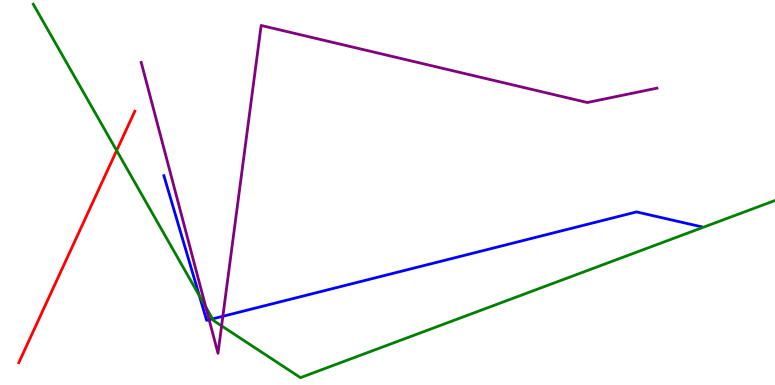[{'lines': ['blue', 'red'], 'intersections': []}, {'lines': ['green', 'red'], 'intersections': [{'x': 1.51, 'y': 6.09}]}, {'lines': ['purple', 'red'], 'intersections': []}, {'lines': ['blue', 'green'], 'intersections': [{'x': 2.57, 'y': 2.32}, {'x': 2.74, 'y': 1.72}]}, {'lines': ['blue', 'purple'], 'intersections': [{'x': 2.7, 'y': 1.69}, {'x': 2.88, 'y': 1.78}]}, {'lines': ['green', 'purple'], 'intersections': [{'x': 2.66, 'y': 2.03}, {'x': 2.86, 'y': 1.54}]}]